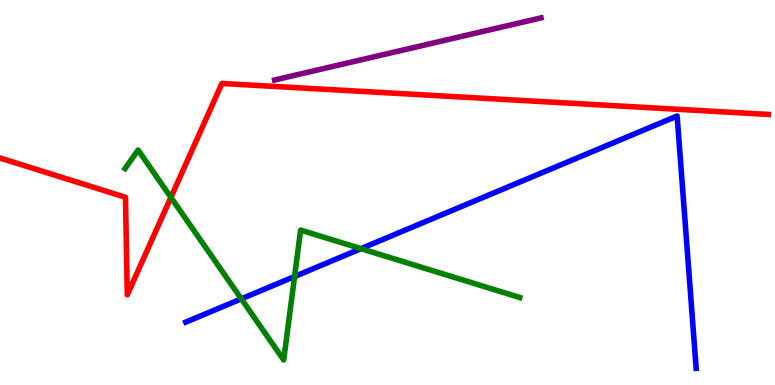[{'lines': ['blue', 'red'], 'intersections': []}, {'lines': ['green', 'red'], 'intersections': [{'x': 2.21, 'y': 4.87}]}, {'lines': ['purple', 'red'], 'intersections': []}, {'lines': ['blue', 'green'], 'intersections': [{'x': 3.11, 'y': 2.24}, {'x': 3.8, 'y': 2.82}, {'x': 4.66, 'y': 3.54}]}, {'lines': ['blue', 'purple'], 'intersections': []}, {'lines': ['green', 'purple'], 'intersections': []}]